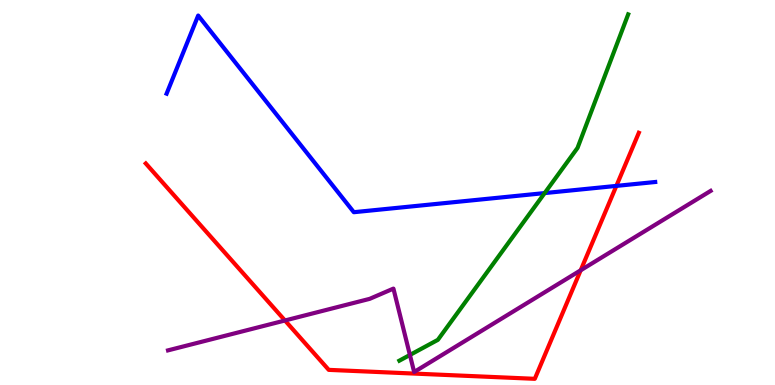[{'lines': ['blue', 'red'], 'intersections': [{'x': 7.95, 'y': 5.17}]}, {'lines': ['green', 'red'], 'intersections': []}, {'lines': ['purple', 'red'], 'intersections': [{'x': 3.68, 'y': 1.68}, {'x': 7.49, 'y': 2.98}]}, {'lines': ['blue', 'green'], 'intersections': [{'x': 7.03, 'y': 4.98}]}, {'lines': ['blue', 'purple'], 'intersections': []}, {'lines': ['green', 'purple'], 'intersections': [{'x': 5.29, 'y': 0.78}]}]